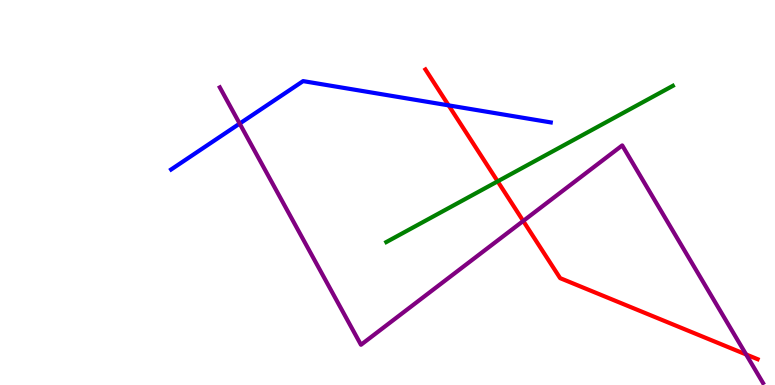[{'lines': ['blue', 'red'], 'intersections': [{'x': 5.79, 'y': 7.26}]}, {'lines': ['green', 'red'], 'intersections': [{'x': 6.42, 'y': 5.29}]}, {'lines': ['purple', 'red'], 'intersections': [{'x': 6.75, 'y': 4.26}, {'x': 9.63, 'y': 0.793}]}, {'lines': ['blue', 'green'], 'intersections': []}, {'lines': ['blue', 'purple'], 'intersections': [{'x': 3.09, 'y': 6.79}]}, {'lines': ['green', 'purple'], 'intersections': []}]